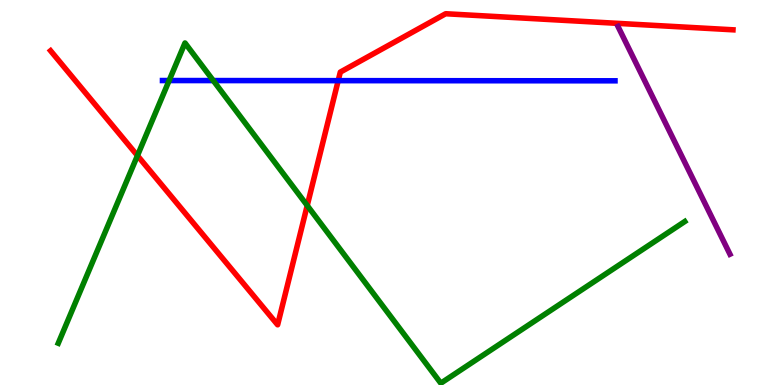[{'lines': ['blue', 'red'], 'intersections': [{'x': 4.36, 'y': 7.91}]}, {'lines': ['green', 'red'], 'intersections': [{'x': 1.77, 'y': 5.96}, {'x': 3.96, 'y': 4.66}]}, {'lines': ['purple', 'red'], 'intersections': []}, {'lines': ['blue', 'green'], 'intersections': [{'x': 2.18, 'y': 7.91}, {'x': 2.75, 'y': 7.91}]}, {'lines': ['blue', 'purple'], 'intersections': []}, {'lines': ['green', 'purple'], 'intersections': []}]